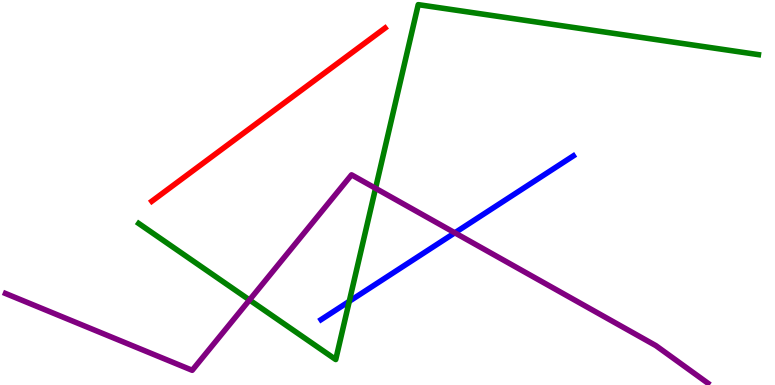[{'lines': ['blue', 'red'], 'intersections': []}, {'lines': ['green', 'red'], 'intersections': []}, {'lines': ['purple', 'red'], 'intersections': []}, {'lines': ['blue', 'green'], 'intersections': [{'x': 4.51, 'y': 2.17}]}, {'lines': ['blue', 'purple'], 'intersections': [{'x': 5.87, 'y': 3.95}]}, {'lines': ['green', 'purple'], 'intersections': [{'x': 3.22, 'y': 2.21}, {'x': 4.85, 'y': 5.11}]}]